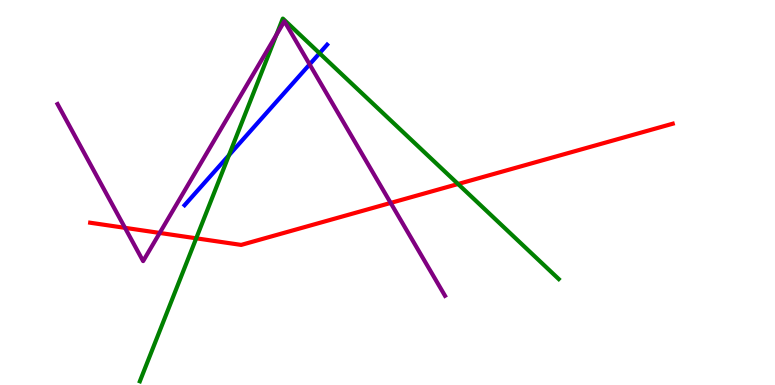[{'lines': ['blue', 'red'], 'intersections': []}, {'lines': ['green', 'red'], 'intersections': [{'x': 2.53, 'y': 3.81}, {'x': 5.91, 'y': 5.22}]}, {'lines': ['purple', 'red'], 'intersections': [{'x': 1.61, 'y': 4.08}, {'x': 2.06, 'y': 3.95}, {'x': 5.04, 'y': 4.73}]}, {'lines': ['blue', 'green'], 'intersections': [{'x': 2.95, 'y': 5.97}, {'x': 4.12, 'y': 8.62}]}, {'lines': ['blue', 'purple'], 'intersections': [{'x': 4.0, 'y': 8.33}]}, {'lines': ['green', 'purple'], 'intersections': [{'x': 3.57, 'y': 9.1}]}]